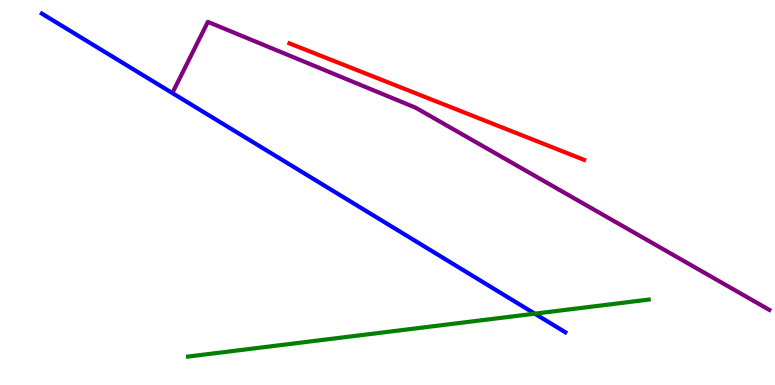[{'lines': ['blue', 'red'], 'intersections': []}, {'lines': ['green', 'red'], 'intersections': []}, {'lines': ['purple', 'red'], 'intersections': []}, {'lines': ['blue', 'green'], 'intersections': [{'x': 6.9, 'y': 1.85}]}, {'lines': ['blue', 'purple'], 'intersections': []}, {'lines': ['green', 'purple'], 'intersections': []}]